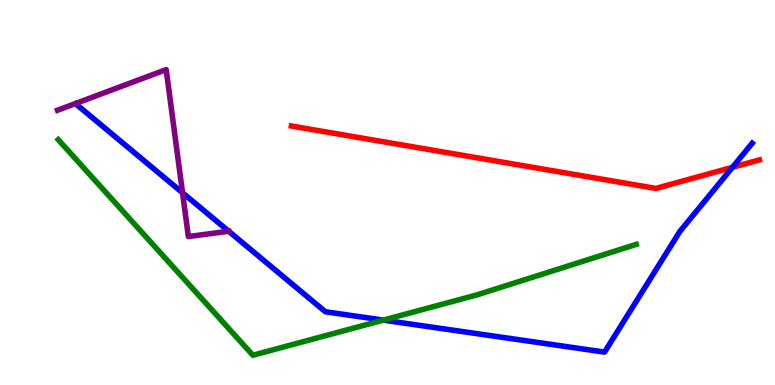[{'lines': ['blue', 'red'], 'intersections': [{'x': 9.45, 'y': 5.65}]}, {'lines': ['green', 'red'], 'intersections': []}, {'lines': ['purple', 'red'], 'intersections': []}, {'lines': ['blue', 'green'], 'intersections': [{'x': 4.95, 'y': 1.69}]}, {'lines': ['blue', 'purple'], 'intersections': [{'x': 2.36, 'y': 4.99}, {'x': 2.95, 'y': 3.99}]}, {'lines': ['green', 'purple'], 'intersections': []}]